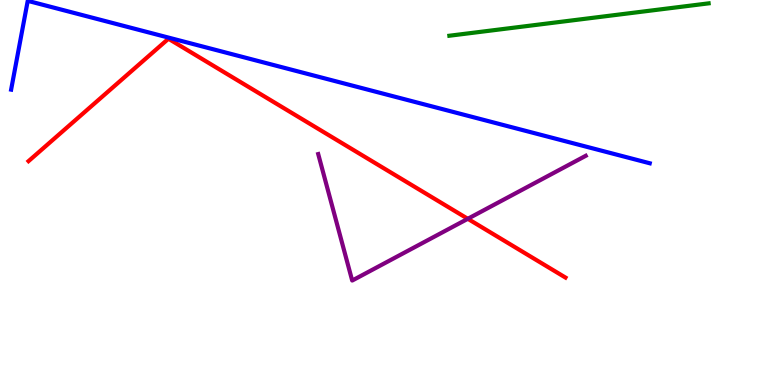[{'lines': ['blue', 'red'], 'intersections': []}, {'lines': ['green', 'red'], 'intersections': []}, {'lines': ['purple', 'red'], 'intersections': [{'x': 6.04, 'y': 4.32}]}, {'lines': ['blue', 'green'], 'intersections': []}, {'lines': ['blue', 'purple'], 'intersections': []}, {'lines': ['green', 'purple'], 'intersections': []}]